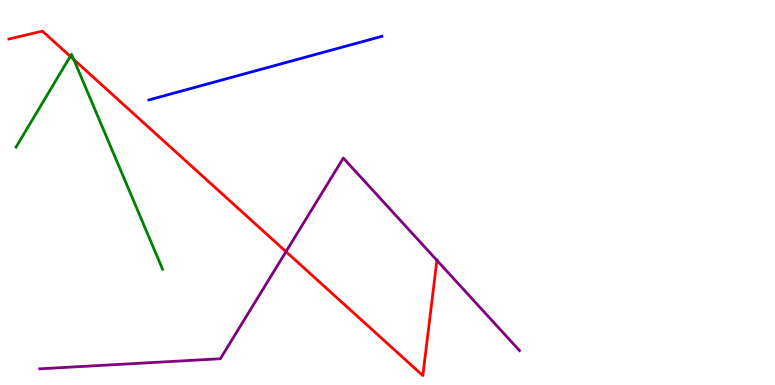[{'lines': ['blue', 'red'], 'intersections': []}, {'lines': ['green', 'red'], 'intersections': [{'x': 0.907, 'y': 8.54}, {'x': 0.952, 'y': 8.45}]}, {'lines': ['purple', 'red'], 'intersections': [{'x': 3.69, 'y': 3.46}, {'x': 5.64, 'y': 3.24}]}, {'lines': ['blue', 'green'], 'intersections': []}, {'lines': ['blue', 'purple'], 'intersections': []}, {'lines': ['green', 'purple'], 'intersections': []}]